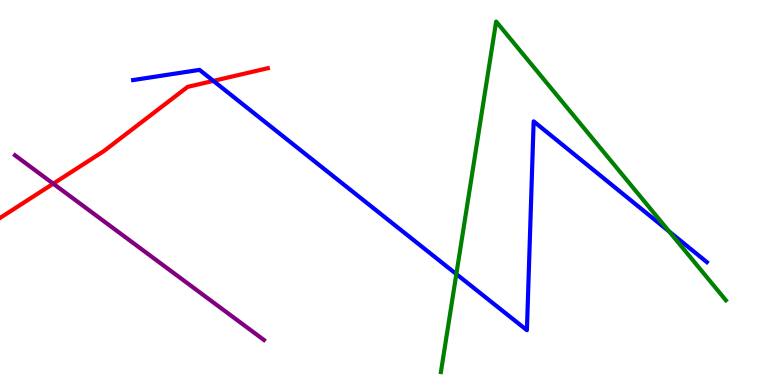[{'lines': ['blue', 'red'], 'intersections': [{'x': 2.75, 'y': 7.9}]}, {'lines': ['green', 'red'], 'intersections': []}, {'lines': ['purple', 'red'], 'intersections': [{'x': 0.687, 'y': 5.23}]}, {'lines': ['blue', 'green'], 'intersections': [{'x': 5.89, 'y': 2.88}, {'x': 8.63, 'y': 3.99}]}, {'lines': ['blue', 'purple'], 'intersections': []}, {'lines': ['green', 'purple'], 'intersections': []}]